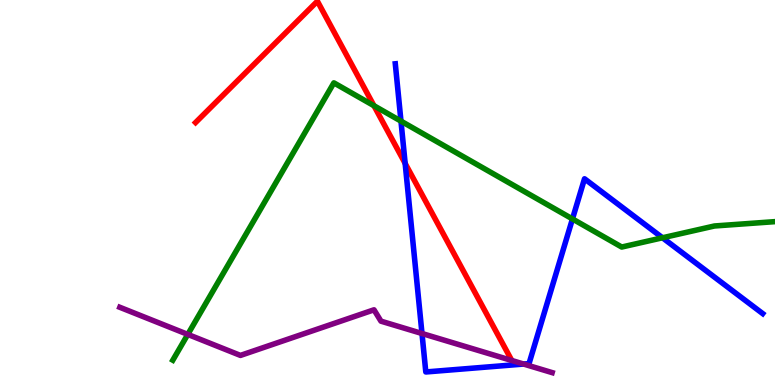[{'lines': ['blue', 'red'], 'intersections': [{'x': 5.23, 'y': 5.76}]}, {'lines': ['green', 'red'], 'intersections': [{'x': 4.83, 'y': 7.25}]}, {'lines': ['purple', 'red'], 'intersections': [{'x': 6.6, 'y': 0.637}]}, {'lines': ['blue', 'green'], 'intersections': [{'x': 5.17, 'y': 6.85}, {'x': 7.39, 'y': 4.31}, {'x': 8.55, 'y': 3.82}]}, {'lines': ['blue', 'purple'], 'intersections': [{'x': 5.45, 'y': 1.34}, {'x': 6.76, 'y': 0.544}]}, {'lines': ['green', 'purple'], 'intersections': [{'x': 2.42, 'y': 1.31}]}]